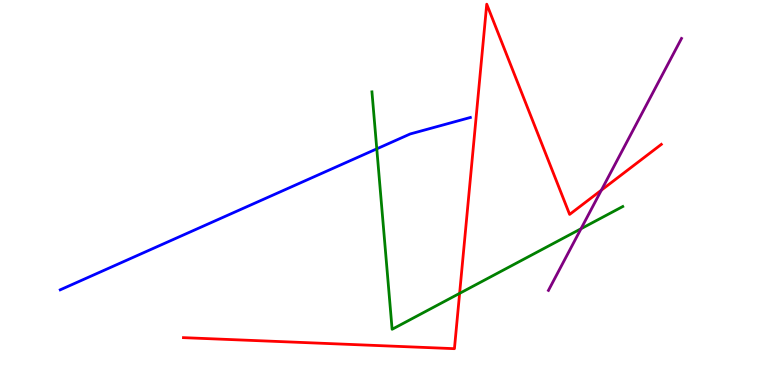[{'lines': ['blue', 'red'], 'intersections': []}, {'lines': ['green', 'red'], 'intersections': [{'x': 5.93, 'y': 2.38}]}, {'lines': ['purple', 'red'], 'intersections': [{'x': 7.76, 'y': 5.06}]}, {'lines': ['blue', 'green'], 'intersections': [{'x': 4.86, 'y': 6.13}]}, {'lines': ['blue', 'purple'], 'intersections': []}, {'lines': ['green', 'purple'], 'intersections': [{'x': 7.5, 'y': 4.06}]}]